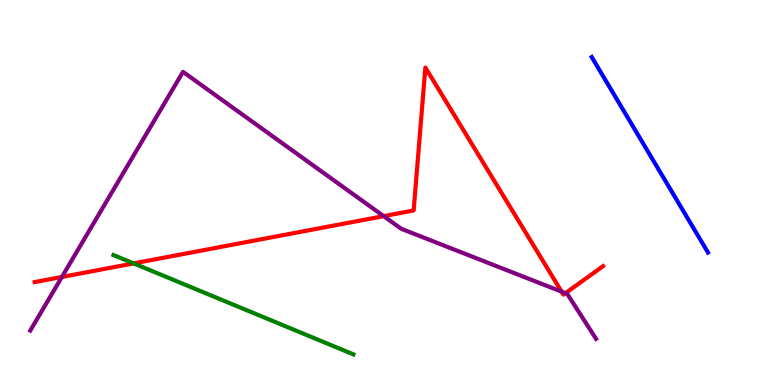[{'lines': ['blue', 'red'], 'intersections': []}, {'lines': ['green', 'red'], 'intersections': [{'x': 1.72, 'y': 3.16}]}, {'lines': ['purple', 'red'], 'intersections': [{'x': 0.799, 'y': 2.81}, {'x': 4.95, 'y': 4.39}, {'x': 7.25, 'y': 2.42}, {'x': 7.3, 'y': 2.39}]}, {'lines': ['blue', 'green'], 'intersections': []}, {'lines': ['blue', 'purple'], 'intersections': []}, {'lines': ['green', 'purple'], 'intersections': []}]